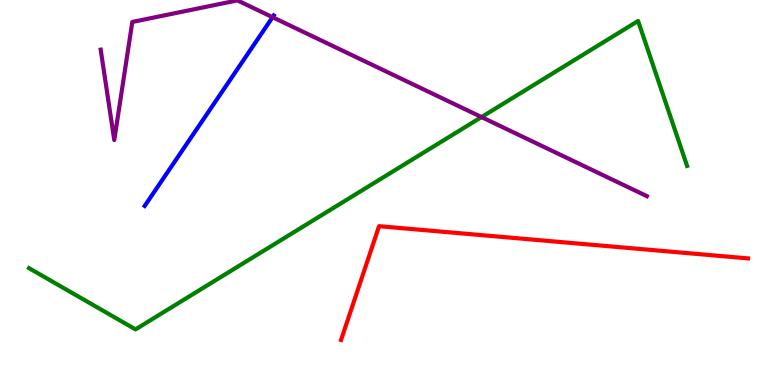[{'lines': ['blue', 'red'], 'intersections': []}, {'lines': ['green', 'red'], 'intersections': []}, {'lines': ['purple', 'red'], 'intersections': []}, {'lines': ['blue', 'green'], 'intersections': []}, {'lines': ['blue', 'purple'], 'intersections': [{'x': 3.52, 'y': 9.55}]}, {'lines': ['green', 'purple'], 'intersections': [{'x': 6.21, 'y': 6.96}]}]